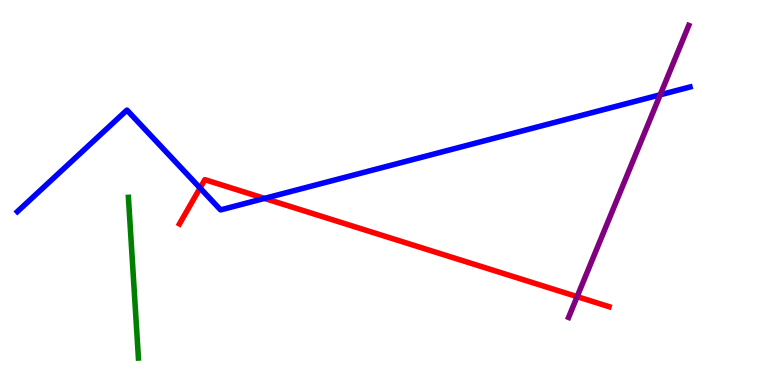[{'lines': ['blue', 'red'], 'intersections': [{'x': 2.58, 'y': 5.12}, {'x': 3.41, 'y': 4.85}]}, {'lines': ['green', 'red'], 'intersections': []}, {'lines': ['purple', 'red'], 'intersections': [{'x': 7.45, 'y': 2.29}]}, {'lines': ['blue', 'green'], 'intersections': []}, {'lines': ['blue', 'purple'], 'intersections': [{'x': 8.52, 'y': 7.54}]}, {'lines': ['green', 'purple'], 'intersections': []}]